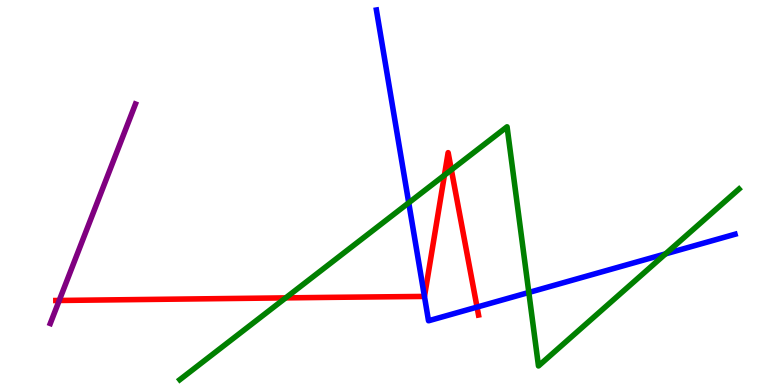[{'lines': ['blue', 'red'], 'intersections': [{'x': 5.48, 'y': 2.3}, {'x': 6.16, 'y': 2.02}]}, {'lines': ['green', 'red'], 'intersections': [{'x': 3.69, 'y': 2.26}, {'x': 5.73, 'y': 5.45}, {'x': 5.82, 'y': 5.59}]}, {'lines': ['purple', 'red'], 'intersections': [{'x': 0.764, 'y': 2.2}]}, {'lines': ['blue', 'green'], 'intersections': [{'x': 5.27, 'y': 4.73}, {'x': 6.82, 'y': 2.4}, {'x': 8.59, 'y': 3.41}]}, {'lines': ['blue', 'purple'], 'intersections': []}, {'lines': ['green', 'purple'], 'intersections': []}]